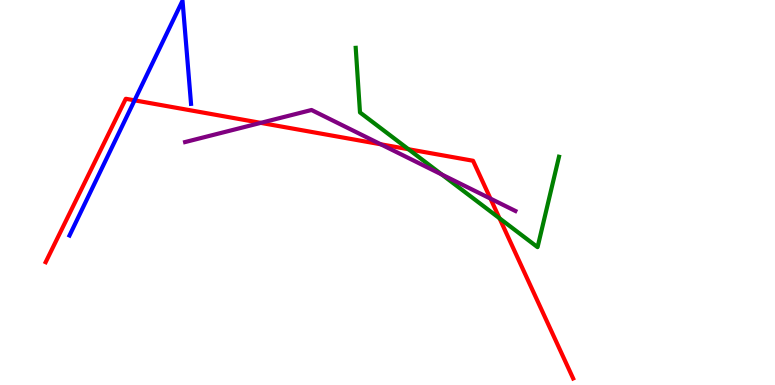[{'lines': ['blue', 'red'], 'intersections': [{'x': 1.74, 'y': 7.39}]}, {'lines': ['green', 'red'], 'intersections': [{'x': 5.27, 'y': 6.12}, {'x': 6.45, 'y': 4.33}]}, {'lines': ['purple', 'red'], 'intersections': [{'x': 3.36, 'y': 6.81}, {'x': 4.91, 'y': 6.25}, {'x': 6.33, 'y': 4.84}]}, {'lines': ['blue', 'green'], 'intersections': []}, {'lines': ['blue', 'purple'], 'intersections': []}, {'lines': ['green', 'purple'], 'intersections': [{'x': 5.7, 'y': 5.47}]}]